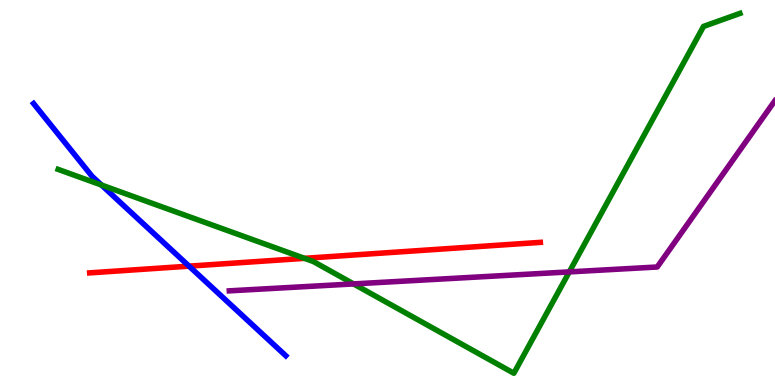[{'lines': ['blue', 'red'], 'intersections': [{'x': 2.44, 'y': 3.09}]}, {'lines': ['green', 'red'], 'intersections': [{'x': 3.93, 'y': 3.29}]}, {'lines': ['purple', 'red'], 'intersections': []}, {'lines': ['blue', 'green'], 'intersections': [{'x': 1.31, 'y': 5.19}]}, {'lines': ['blue', 'purple'], 'intersections': []}, {'lines': ['green', 'purple'], 'intersections': [{'x': 4.56, 'y': 2.63}, {'x': 7.35, 'y': 2.94}]}]